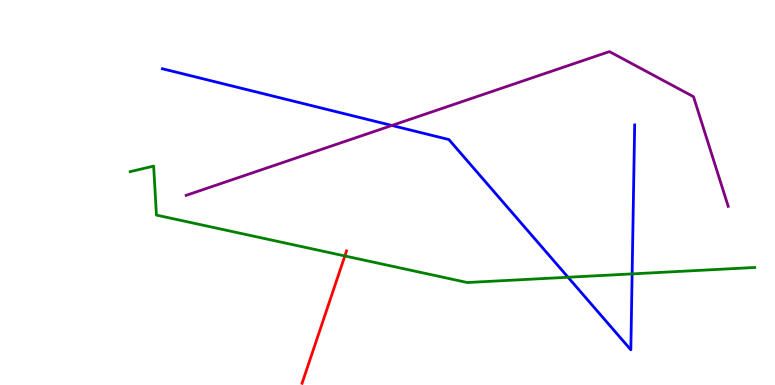[{'lines': ['blue', 'red'], 'intersections': []}, {'lines': ['green', 'red'], 'intersections': [{'x': 4.45, 'y': 3.35}]}, {'lines': ['purple', 'red'], 'intersections': []}, {'lines': ['blue', 'green'], 'intersections': [{'x': 7.33, 'y': 2.8}, {'x': 8.16, 'y': 2.89}]}, {'lines': ['blue', 'purple'], 'intersections': [{'x': 5.06, 'y': 6.74}]}, {'lines': ['green', 'purple'], 'intersections': []}]